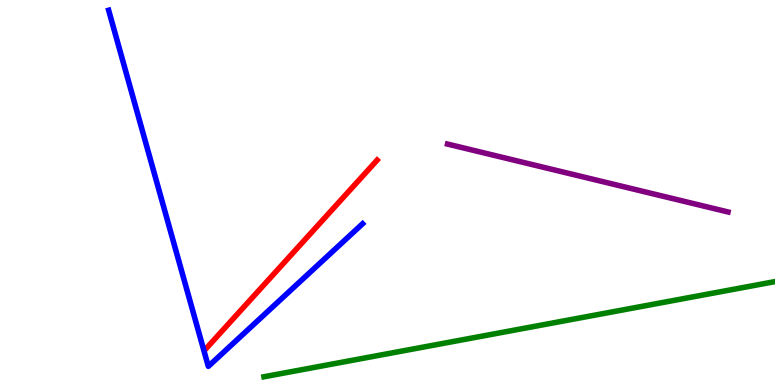[{'lines': ['blue', 'red'], 'intersections': []}, {'lines': ['green', 'red'], 'intersections': []}, {'lines': ['purple', 'red'], 'intersections': []}, {'lines': ['blue', 'green'], 'intersections': []}, {'lines': ['blue', 'purple'], 'intersections': []}, {'lines': ['green', 'purple'], 'intersections': []}]